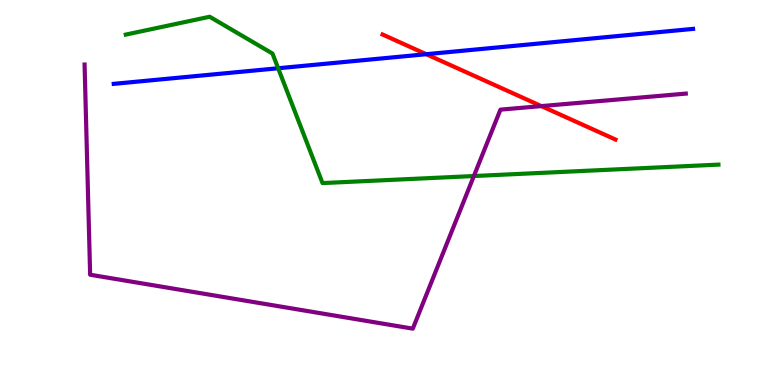[{'lines': ['blue', 'red'], 'intersections': [{'x': 5.5, 'y': 8.59}]}, {'lines': ['green', 'red'], 'intersections': []}, {'lines': ['purple', 'red'], 'intersections': [{'x': 6.99, 'y': 7.24}]}, {'lines': ['blue', 'green'], 'intersections': [{'x': 3.59, 'y': 8.23}]}, {'lines': ['blue', 'purple'], 'intersections': []}, {'lines': ['green', 'purple'], 'intersections': [{'x': 6.11, 'y': 5.43}]}]